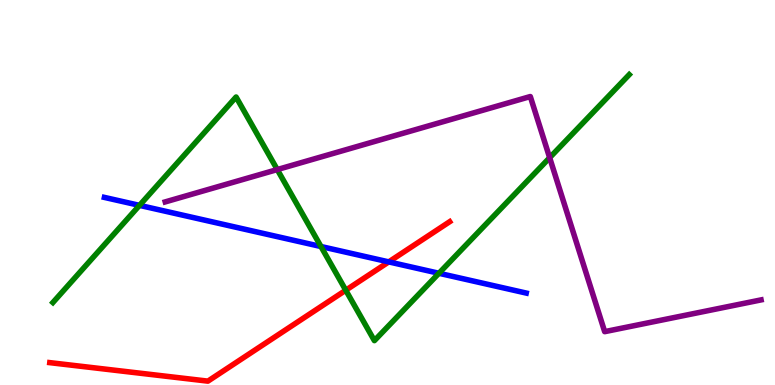[{'lines': ['blue', 'red'], 'intersections': [{'x': 5.02, 'y': 3.2}]}, {'lines': ['green', 'red'], 'intersections': [{'x': 4.46, 'y': 2.46}]}, {'lines': ['purple', 'red'], 'intersections': []}, {'lines': ['blue', 'green'], 'intersections': [{'x': 1.8, 'y': 4.67}, {'x': 4.14, 'y': 3.6}, {'x': 5.66, 'y': 2.9}]}, {'lines': ['blue', 'purple'], 'intersections': []}, {'lines': ['green', 'purple'], 'intersections': [{'x': 3.58, 'y': 5.6}, {'x': 7.09, 'y': 5.9}]}]